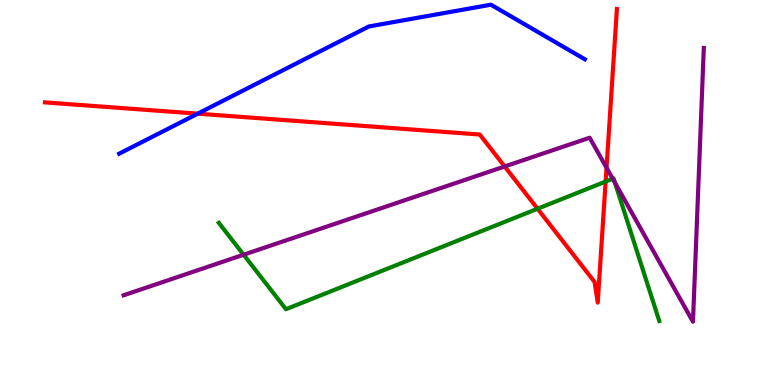[{'lines': ['blue', 'red'], 'intersections': [{'x': 2.55, 'y': 7.05}]}, {'lines': ['green', 'red'], 'intersections': [{'x': 6.94, 'y': 4.58}, {'x': 7.81, 'y': 5.28}]}, {'lines': ['purple', 'red'], 'intersections': [{'x': 6.51, 'y': 5.68}, {'x': 7.83, 'y': 5.64}]}, {'lines': ['blue', 'green'], 'intersections': []}, {'lines': ['blue', 'purple'], 'intersections': []}, {'lines': ['green', 'purple'], 'intersections': [{'x': 3.14, 'y': 3.38}, {'x': 7.91, 'y': 5.36}, {'x': 7.94, 'y': 5.25}]}]